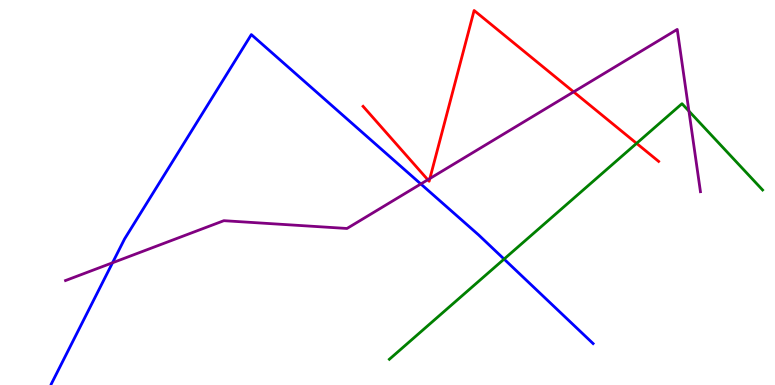[{'lines': ['blue', 'red'], 'intersections': []}, {'lines': ['green', 'red'], 'intersections': [{'x': 8.21, 'y': 6.28}]}, {'lines': ['purple', 'red'], 'intersections': [{'x': 5.52, 'y': 5.33}, {'x': 5.55, 'y': 5.36}, {'x': 7.4, 'y': 7.61}]}, {'lines': ['blue', 'green'], 'intersections': [{'x': 6.5, 'y': 3.27}]}, {'lines': ['blue', 'purple'], 'intersections': [{'x': 1.45, 'y': 3.17}, {'x': 5.43, 'y': 5.22}]}, {'lines': ['green', 'purple'], 'intersections': [{'x': 8.89, 'y': 7.11}]}]